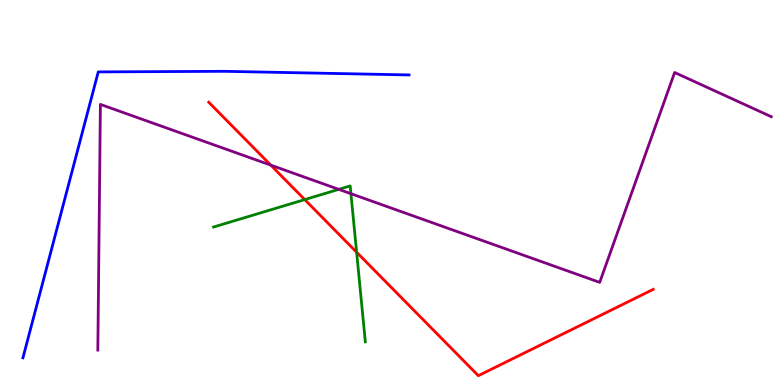[{'lines': ['blue', 'red'], 'intersections': []}, {'lines': ['green', 'red'], 'intersections': [{'x': 3.93, 'y': 4.82}, {'x': 4.6, 'y': 3.45}]}, {'lines': ['purple', 'red'], 'intersections': [{'x': 3.49, 'y': 5.71}]}, {'lines': ['blue', 'green'], 'intersections': []}, {'lines': ['blue', 'purple'], 'intersections': []}, {'lines': ['green', 'purple'], 'intersections': [{'x': 4.37, 'y': 5.08}, {'x': 4.53, 'y': 4.97}]}]